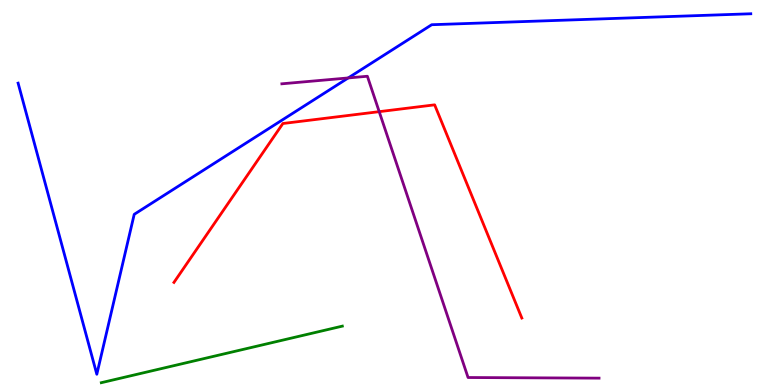[{'lines': ['blue', 'red'], 'intersections': []}, {'lines': ['green', 'red'], 'intersections': []}, {'lines': ['purple', 'red'], 'intersections': [{'x': 4.89, 'y': 7.1}]}, {'lines': ['blue', 'green'], 'intersections': []}, {'lines': ['blue', 'purple'], 'intersections': [{'x': 4.49, 'y': 7.98}]}, {'lines': ['green', 'purple'], 'intersections': []}]